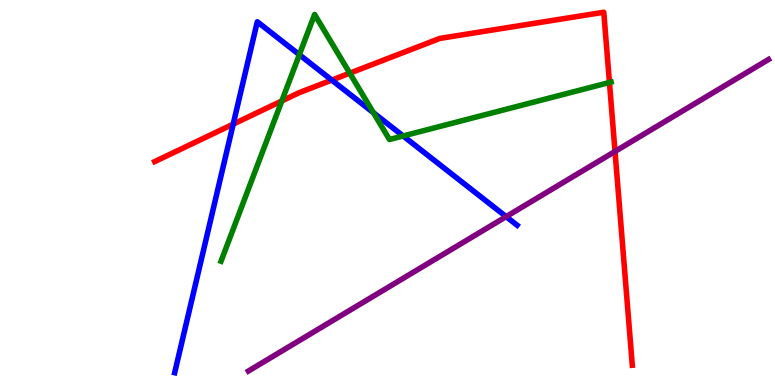[{'lines': ['blue', 'red'], 'intersections': [{'x': 3.01, 'y': 6.78}, {'x': 4.28, 'y': 7.92}]}, {'lines': ['green', 'red'], 'intersections': [{'x': 3.64, 'y': 7.38}, {'x': 4.51, 'y': 8.1}, {'x': 7.86, 'y': 7.86}]}, {'lines': ['purple', 'red'], 'intersections': [{'x': 7.94, 'y': 6.07}]}, {'lines': ['blue', 'green'], 'intersections': [{'x': 3.86, 'y': 8.58}, {'x': 4.82, 'y': 7.07}, {'x': 5.2, 'y': 6.47}]}, {'lines': ['blue', 'purple'], 'intersections': [{'x': 6.53, 'y': 4.37}]}, {'lines': ['green', 'purple'], 'intersections': []}]